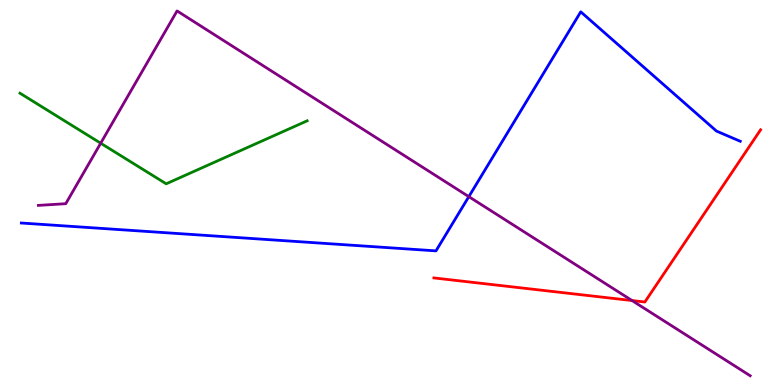[{'lines': ['blue', 'red'], 'intersections': []}, {'lines': ['green', 'red'], 'intersections': []}, {'lines': ['purple', 'red'], 'intersections': [{'x': 8.16, 'y': 2.19}]}, {'lines': ['blue', 'green'], 'intersections': []}, {'lines': ['blue', 'purple'], 'intersections': [{'x': 6.05, 'y': 4.89}]}, {'lines': ['green', 'purple'], 'intersections': [{'x': 1.3, 'y': 6.28}]}]